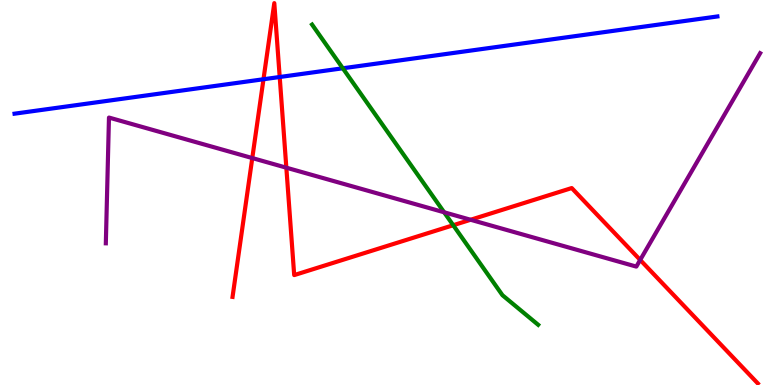[{'lines': ['blue', 'red'], 'intersections': [{'x': 3.4, 'y': 7.94}, {'x': 3.61, 'y': 8.0}]}, {'lines': ['green', 'red'], 'intersections': [{'x': 5.85, 'y': 4.15}]}, {'lines': ['purple', 'red'], 'intersections': [{'x': 3.26, 'y': 5.89}, {'x': 3.69, 'y': 5.64}, {'x': 6.07, 'y': 4.29}, {'x': 8.26, 'y': 3.25}]}, {'lines': ['blue', 'green'], 'intersections': [{'x': 4.42, 'y': 8.23}]}, {'lines': ['blue', 'purple'], 'intersections': []}, {'lines': ['green', 'purple'], 'intersections': [{'x': 5.73, 'y': 4.49}]}]